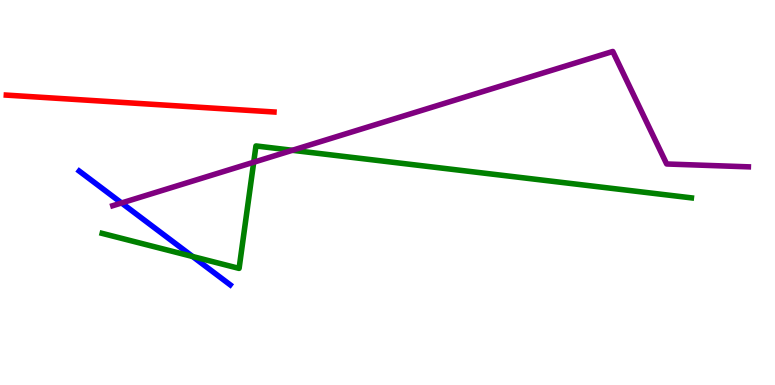[{'lines': ['blue', 'red'], 'intersections': []}, {'lines': ['green', 'red'], 'intersections': []}, {'lines': ['purple', 'red'], 'intersections': []}, {'lines': ['blue', 'green'], 'intersections': [{'x': 2.49, 'y': 3.34}]}, {'lines': ['blue', 'purple'], 'intersections': [{'x': 1.57, 'y': 4.73}]}, {'lines': ['green', 'purple'], 'intersections': [{'x': 3.27, 'y': 5.79}, {'x': 3.77, 'y': 6.1}]}]